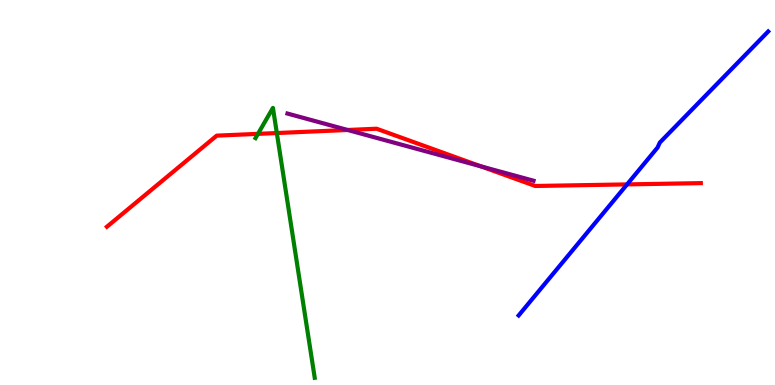[{'lines': ['blue', 'red'], 'intersections': [{'x': 8.09, 'y': 5.21}]}, {'lines': ['green', 'red'], 'intersections': [{'x': 3.33, 'y': 6.52}, {'x': 3.57, 'y': 6.54}]}, {'lines': ['purple', 'red'], 'intersections': [{'x': 4.49, 'y': 6.62}, {'x': 6.2, 'y': 5.68}]}, {'lines': ['blue', 'green'], 'intersections': []}, {'lines': ['blue', 'purple'], 'intersections': []}, {'lines': ['green', 'purple'], 'intersections': []}]